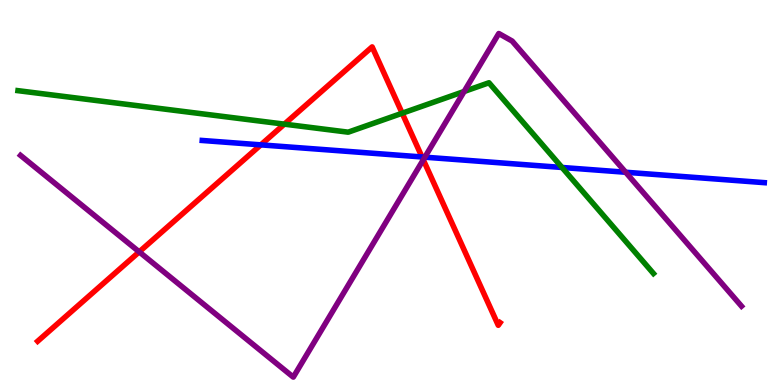[{'lines': ['blue', 'red'], 'intersections': [{'x': 3.37, 'y': 6.24}, {'x': 5.45, 'y': 5.92}]}, {'lines': ['green', 'red'], 'intersections': [{'x': 3.67, 'y': 6.78}, {'x': 5.19, 'y': 7.06}]}, {'lines': ['purple', 'red'], 'intersections': [{'x': 1.8, 'y': 3.46}, {'x': 5.46, 'y': 5.85}]}, {'lines': ['blue', 'green'], 'intersections': [{'x': 7.25, 'y': 5.65}]}, {'lines': ['blue', 'purple'], 'intersections': [{'x': 5.48, 'y': 5.92}, {'x': 8.07, 'y': 5.53}]}, {'lines': ['green', 'purple'], 'intersections': [{'x': 5.99, 'y': 7.62}]}]